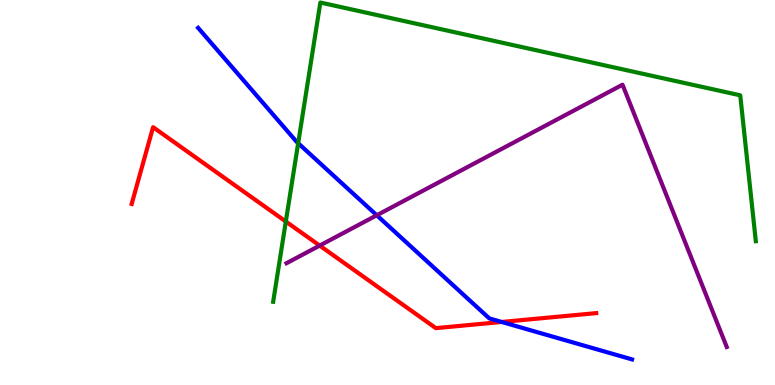[{'lines': ['blue', 'red'], 'intersections': [{'x': 6.47, 'y': 1.64}]}, {'lines': ['green', 'red'], 'intersections': [{'x': 3.69, 'y': 4.25}]}, {'lines': ['purple', 'red'], 'intersections': [{'x': 4.12, 'y': 3.62}]}, {'lines': ['blue', 'green'], 'intersections': [{'x': 3.85, 'y': 6.28}]}, {'lines': ['blue', 'purple'], 'intersections': [{'x': 4.86, 'y': 4.41}]}, {'lines': ['green', 'purple'], 'intersections': []}]